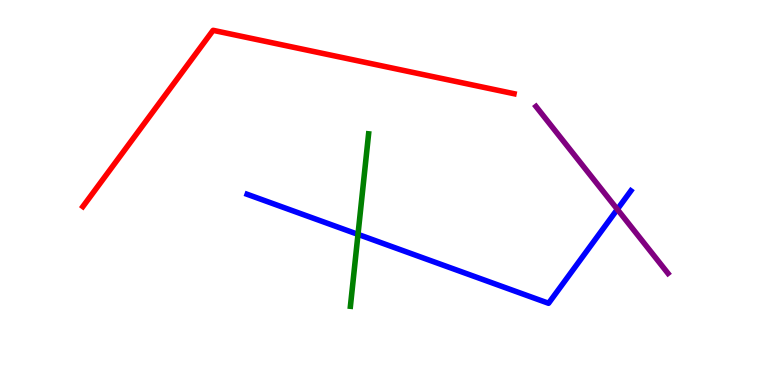[{'lines': ['blue', 'red'], 'intersections': []}, {'lines': ['green', 'red'], 'intersections': []}, {'lines': ['purple', 'red'], 'intersections': []}, {'lines': ['blue', 'green'], 'intersections': [{'x': 4.62, 'y': 3.91}]}, {'lines': ['blue', 'purple'], 'intersections': [{'x': 7.97, 'y': 4.56}]}, {'lines': ['green', 'purple'], 'intersections': []}]